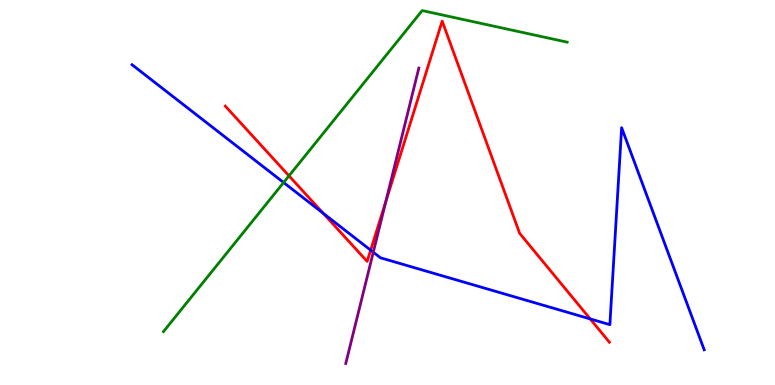[{'lines': ['blue', 'red'], 'intersections': [{'x': 4.17, 'y': 4.46}, {'x': 4.78, 'y': 3.5}, {'x': 7.62, 'y': 1.72}]}, {'lines': ['green', 'red'], 'intersections': [{'x': 3.73, 'y': 5.43}]}, {'lines': ['purple', 'red'], 'intersections': [{'x': 4.98, 'y': 4.76}]}, {'lines': ['blue', 'green'], 'intersections': [{'x': 3.66, 'y': 5.26}]}, {'lines': ['blue', 'purple'], 'intersections': [{'x': 4.82, 'y': 3.45}]}, {'lines': ['green', 'purple'], 'intersections': []}]